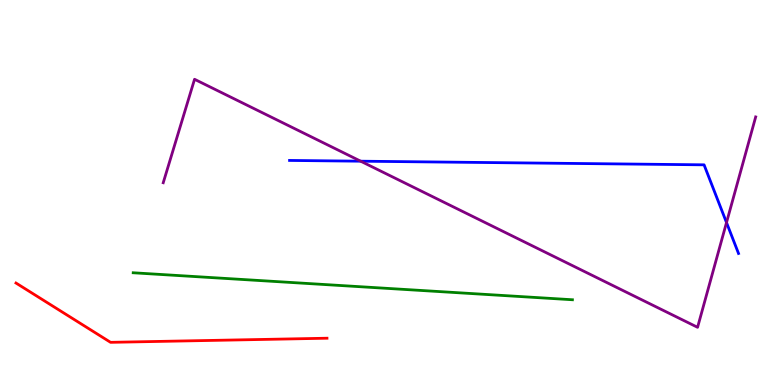[{'lines': ['blue', 'red'], 'intersections': []}, {'lines': ['green', 'red'], 'intersections': []}, {'lines': ['purple', 'red'], 'intersections': []}, {'lines': ['blue', 'green'], 'intersections': []}, {'lines': ['blue', 'purple'], 'intersections': [{'x': 4.65, 'y': 5.81}, {'x': 9.37, 'y': 4.22}]}, {'lines': ['green', 'purple'], 'intersections': []}]